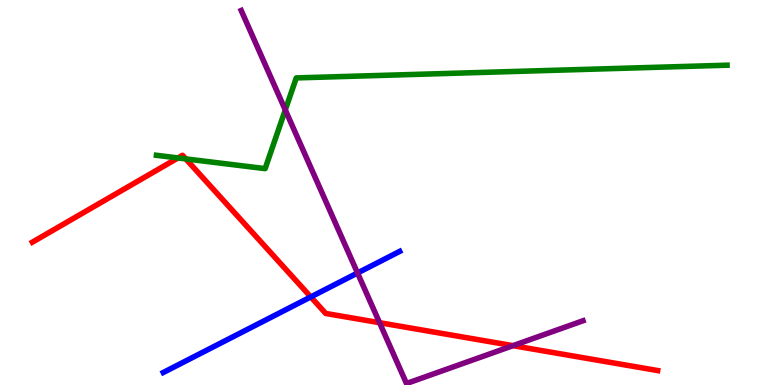[{'lines': ['blue', 'red'], 'intersections': [{'x': 4.01, 'y': 2.29}]}, {'lines': ['green', 'red'], 'intersections': [{'x': 2.3, 'y': 5.9}, {'x': 2.4, 'y': 5.87}]}, {'lines': ['purple', 'red'], 'intersections': [{'x': 4.9, 'y': 1.62}, {'x': 6.62, 'y': 1.02}]}, {'lines': ['blue', 'green'], 'intersections': []}, {'lines': ['blue', 'purple'], 'intersections': [{'x': 4.61, 'y': 2.91}]}, {'lines': ['green', 'purple'], 'intersections': [{'x': 3.68, 'y': 7.14}]}]